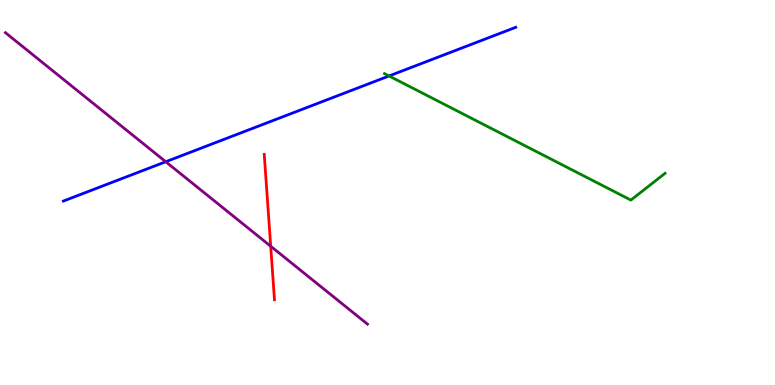[{'lines': ['blue', 'red'], 'intersections': []}, {'lines': ['green', 'red'], 'intersections': []}, {'lines': ['purple', 'red'], 'intersections': [{'x': 3.49, 'y': 3.6}]}, {'lines': ['blue', 'green'], 'intersections': [{'x': 5.02, 'y': 8.03}]}, {'lines': ['blue', 'purple'], 'intersections': [{'x': 2.14, 'y': 5.8}]}, {'lines': ['green', 'purple'], 'intersections': []}]